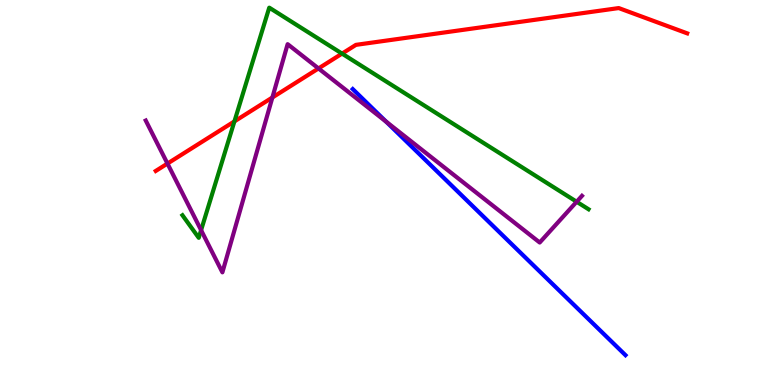[{'lines': ['blue', 'red'], 'intersections': []}, {'lines': ['green', 'red'], 'intersections': [{'x': 3.02, 'y': 6.85}, {'x': 4.41, 'y': 8.61}]}, {'lines': ['purple', 'red'], 'intersections': [{'x': 2.16, 'y': 5.75}, {'x': 3.51, 'y': 7.47}, {'x': 4.11, 'y': 8.22}]}, {'lines': ['blue', 'green'], 'intersections': []}, {'lines': ['blue', 'purple'], 'intersections': [{'x': 4.98, 'y': 6.84}]}, {'lines': ['green', 'purple'], 'intersections': [{'x': 2.59, 'y': 4.02}, {'x': 7.44, 'y': 4.76}]}]